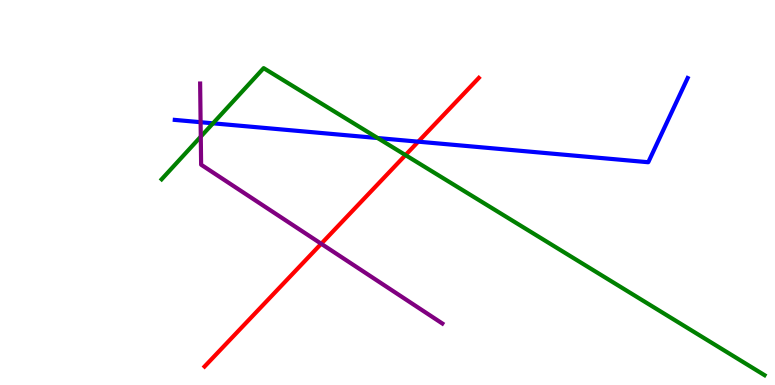[{'lines': ['blue', 'red'], 'intersections': [{'x': 5.4, 'y': 6.32}]}, {'lines': ['green', 'red'], 'intersections': [{'x': 5.23, 'y': 5.97}]}, {'lines': ['purple', 'red'], 'intersections': [{'x': 4.14, 'y': 3.67}]}, {'lines': ['blue', 'green'], 'intersections': [{'x': 2.75, 'y': 6.8}, {'x': 4.87, 'y': 6.41}]}, {'lines': ['blue', 'purple'], 'intersections': [{'x': 2.59, 'y': 6.83}]}, {'lines': ['green', 'purple'], 'intersections': [{'x': 2.59, 'y': 6.45}]}]